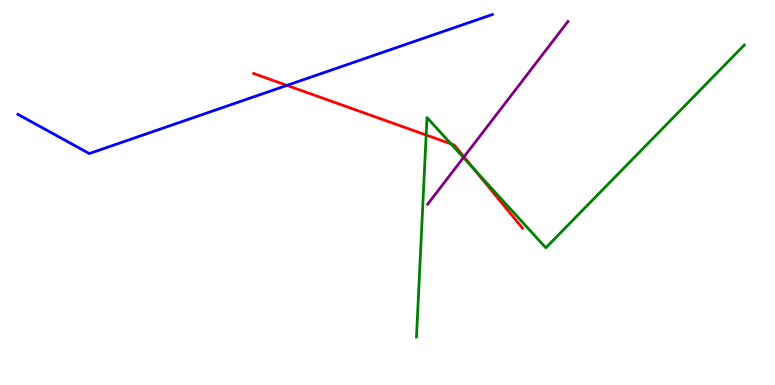[{'lines': ['blue', 'red'], 'intersections': [{'x': 3.7, 'y': 7.78}]}, {'lines': ['green', 'red'], 'intersections': [{'x': 5.5, 'y': 6.49}, {'x': 5.82, 'y': 6.26}, {'x': 6.12, 'y': 5.6}]}, {'lines': ['purple', 'red'], 'intersections': [{'x': 5.99, 'y': 5.93}]}, {'lines': ['blue', 'green'], 'intersections': []}, {'lines': ['blue', 'purple'], 'intersections': []}, {'lines': ['green', 'purple'], 'intersections': [{'x': 5.98, 'y': 5.91}]}]